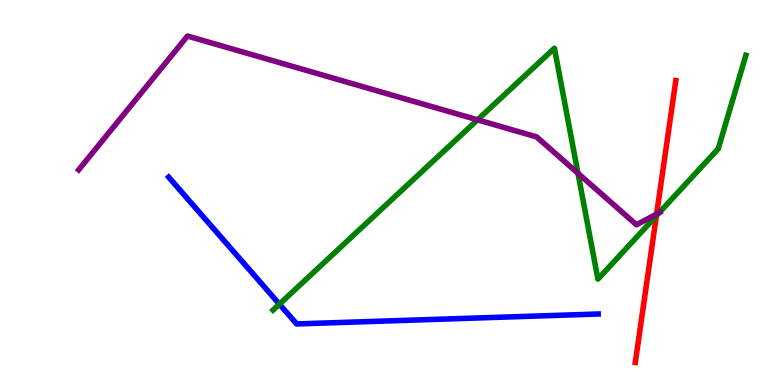[{'lines': ['blue', 'red'], 'intersections': []}, {'lines': ['green', 'red'], 'intersections': [{'x': 8.47, 'y': 4.4}]}, {'lines': ['purple', 'red'], 'intersections': [{'x': 8.47, 'y': 4.44}]}, {'lines': ['blue', 'green'], 'intersections': [{'x': 3.61, 'y': 2.1}]}, {'lines': ['blue', 'purple'], 'intersections': []}, {'lines': ['green', 'purple'], 'intersections': [{'x': 6.16, 'y': 6.89}, {'x': 7.46, 'y': 5.5}, {'x': 8.51, 'y': 4.48}]}]